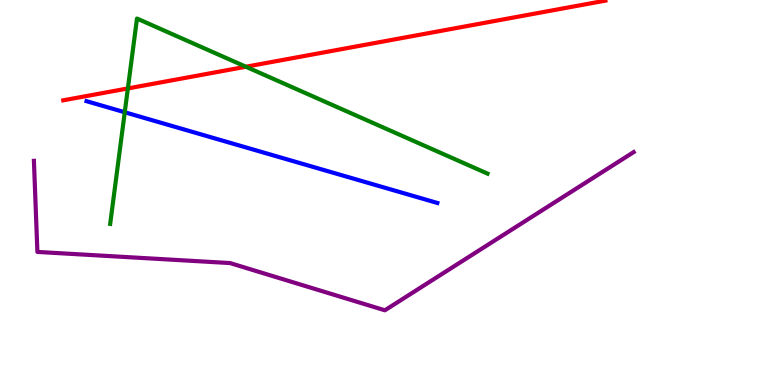[{'lines': ['blue', 'red'], 'intersections': []}, {'lines': ['green', 'red'], 'intersections': [{'x': 1.65, 'y': 7.7}, {'x': 3.17, 'y': 8.27}]}, {'lines': ['purple', 'red'], 'intersections': []}, {'lines': ['blue', 'green'], 'intersections': [{'x': 1.61, 'y': 7.08}]}, {'lines': ['blue', 'purple'], 'intersections': []}, {'lines': ['green', 'purple'], 'intersections': []}]